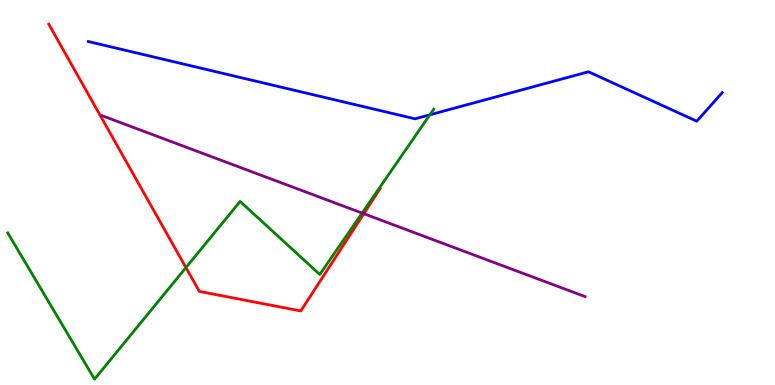[{'lines': ['blue', 'red'], 'intersections': []}, {'lines': ['green', 'red'], 'intersections': [{'x': 2.4, 'y': 3.05}]}, {'lines': ['purple', 'red'], 'intersections': [{'x': 4.69, 'y': 4.45}]}, {'lines': ['blue', 'green'], 'intersections': [{'x': 5.55, 'y': 7.02}]}, {'lines': ['blue', 'purple'], 'intersections': []}, {'lines': ['green', 'purple'], 'intersections': [{'x': 4.67, 'y': 4.47}]}]